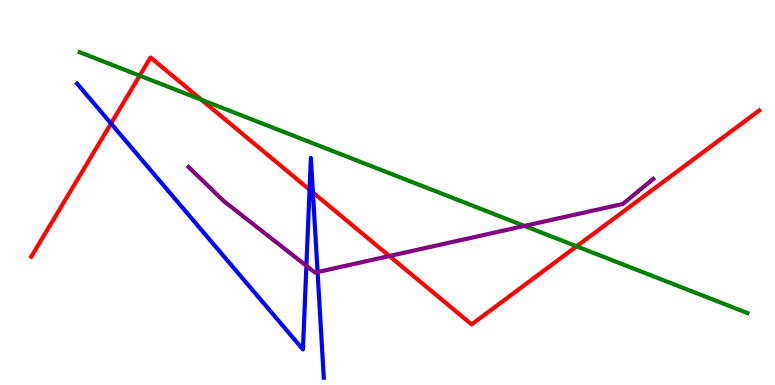[{'lines': ['blue', 'red'], 'intersections': [{'x': 1.43, 'y': 6.79}, {'x': 3.99, 'y': 5.07}, {'x': 4.04, 'y': 5.0}]}, {'lines': ['green', 'red'], 'intersections': [{'x': 1.8, 'y': 8.04}, {'x': 2.6, 'y': 7.41}, {'x': 7.44, 'y': 3.6}]}, {'lines': ['purple', 'red'], 'intersections': [{'x': 5.02, 'y': 3.35}]}, {'lines': ['blue', 'green'], 'intersections': []}, {'lines': ['blue', 'purple'], 'intersections': [{'x': 3.95, 'y': 3.1}, {'x': 4.1, 'y': 2.93}]}, {'lines': ['green', 'purple'], 'intersections': [{'x': 6.77, 'y': 4.13}]}]